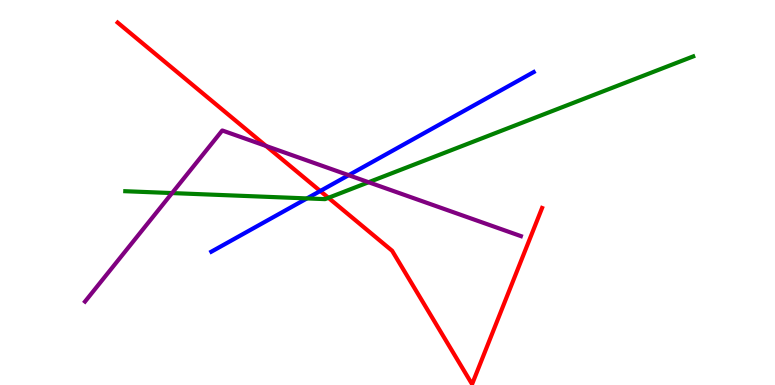[{'lines': ['blue', 'red'], 'intersections': [{'x': 4.13, 'y': 5.04}]}, {'lines': ['green', 'red'], 'intersections': [{'x': 4.24, 'y': 4.86}]}, {'lines': ['purple', 'red'], 'intersections': [{'x': 3.43, 'y': 6.21}]}, {'lines': ['blue', 'green'], 'intersections': [{'x': 3.96, 'y': 4.85}]}, {'lines': ['blue', 'purple'], 'intersections': [{'x': 4.5, 'y': 5.45}]}, {'lines': ['green', 'purple'], 'intersections': [{'x': 2.22, 'y': 4.99}, {'x': 4.76, 'y': 5.27}]}]